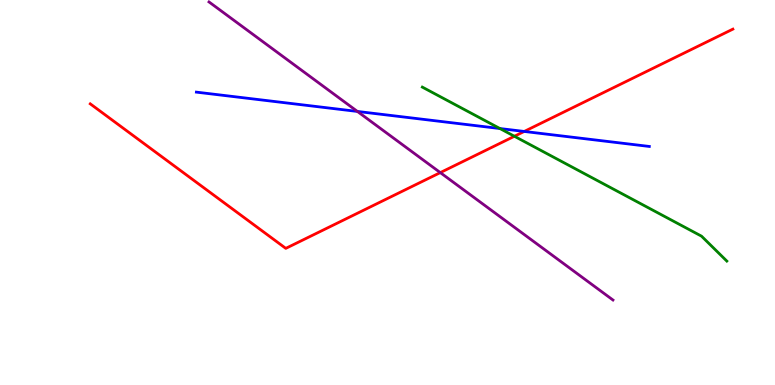[{'lines': ['blue', 'red'], 'intersections': [{'x': 6.76, 'y': 6.59}]}, {'lines': ['green', 'red'], 'intersections': [{'x': 6.64, 'y': 6.46}]}, {'lines': ['purple', 'red'], 'intersections': [{'x': 5.68, 'y': 5.52}]}, {'lines': ['blue', 'green'], 'intersections': [{'x': 6.45, 'y': 6.66}]}, {'lines': ['blue', 'purple'], 'intersections': [{'x': 4.61, 'y': 7.11}]}, {'lines': ['green', 'purple'], 'intersections': []}]